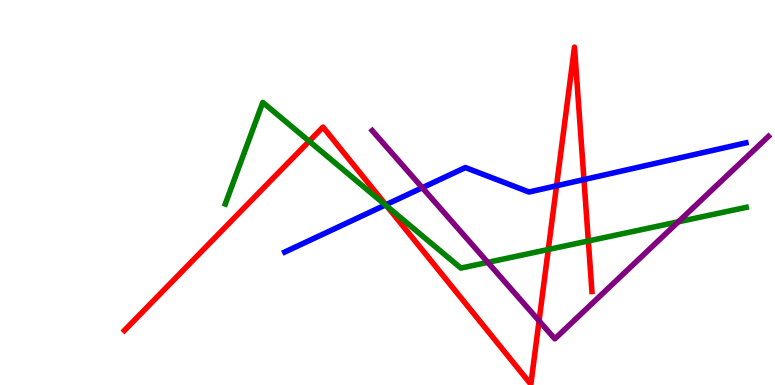[{'lines': ['blue', 'red'], 'intersections': [{'x': 4.98, 'y': 4.68}, {'x': 7.18, 'y': 5.17}, {'x': 7.53, 'y': 5.34}]}, {'lines': ['green', 'red'], 'intersections': [{'x': 3.99, 'y': 6.33}, {'x': 4.99, 'y': 4.64}, {'x': 7.07, 'y': 3.52}, {'x': 7.59, 'y': 3.74}]}, {'lines': ['purple', 'red'], 'intersections': [{'x': 6.96, 'y': 1.67}]}, {'lines': ['blue', 'green'], 'intersections': [{'x': 4.97, 'y': 4.68}]}, {'lines': ['blue', 'purple'], 'intersections': [{'x': 5.45, 'y': 5.12}]}, {'lines': ['green', 'purple'], 'intersections': [{'x': 6.29, 'y': 3.19}, {'x': 8.75, 'y': 4.24}]}]